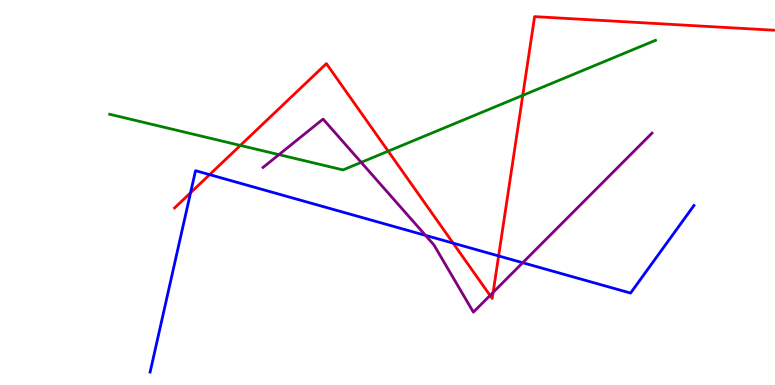[{'lines': ['blue', 'red'], 'intersections': [{'x': 2.46, 'y': 4.99}, {'x': 2.7, 'y': 5.46}, {'x': 5.85, 'y': 3.68}, {'x': 6.43, 'y': 3.35}]}, {'lines': ['green', 'red'], 'intersections': [{'x': 3.1, 'y': 6.22}, {'x': 5.01, 'y': 6.07}, {'x': 6.75, 'y': 7.52}]}, {'lines': ['purple', 'red'], 'intersections': [{'x': 6.32, 'y': 2.33}, {'x': 6.36, 'y': 2.41}]}, {'lines': ['blue', 'green'], 'intersections': []}, {'lines': ['blue', 'purple'], 'intersections': [{'x': 5.49, 'y': 3.89}, {'x': 6.74, 'y': 3.18}]}, {'lines': ['green', 'purple'], 'intersections': [{'x': 3.6, 'y': 5.98}, {'x': 4.66, 'y': 5.78}]}]